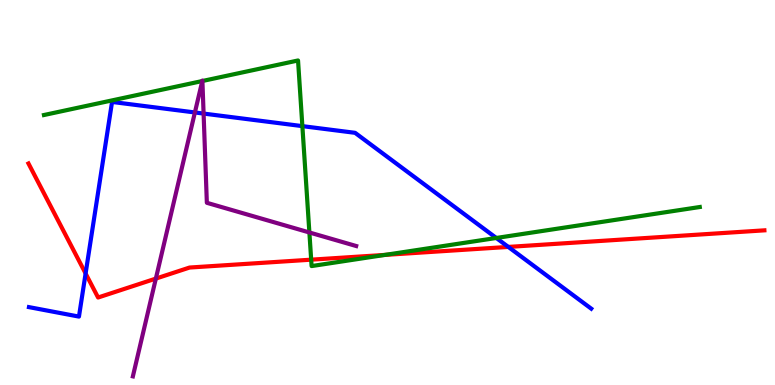[{'lines': ['blue', 'red'], 'intersections': [{'x': 1.1, 'y': 2.9}, {'x': 6.56, 'y': 3.59}]}, {'lines': ['green', 'red'], 'intersections': [{'x': 4.02, 'y': 3.26}, {'x': 4.97, 'y': 3.38}]}, {'lines': ['purple', 'red'], 'intersections': [{'x': 2.01, 'y': 2.76}]}, {'lines': ['blue', 'green'], 'intersections': [{'x': 3.9, 'y': 6.72}, {'x': 6.4, 'y': 3.82}]}, {'lines': ['blue', 'purple'], 'intersections': [{'x': 2.51, 'y': 7.08}, {'x': 2.63, 'y': 7.05}]}, {'lines': ['green', 'purple'], 'intersections': [{'x': 2.61, 'y': 7.9}, {'x': 2.61, 'y': 7.9}, {'x': 3.99, 'y': 3.96}]}]